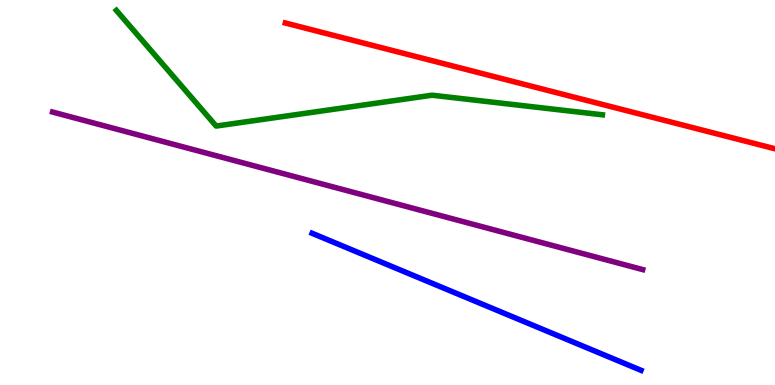[{'lines': ['blue', 'red'], 'intersections': []}, {'lines': ['green', 'red'], 'intersections': []}, {'lines': ['purple', 'red'], 'intersections': []}, {'lines': ['blue', 'green'], 'intersections': []}, {'lines': ['blue', 'purple'], 'intersections': []}, {'lines': ['green', 'purple'], 'intersections': []}]